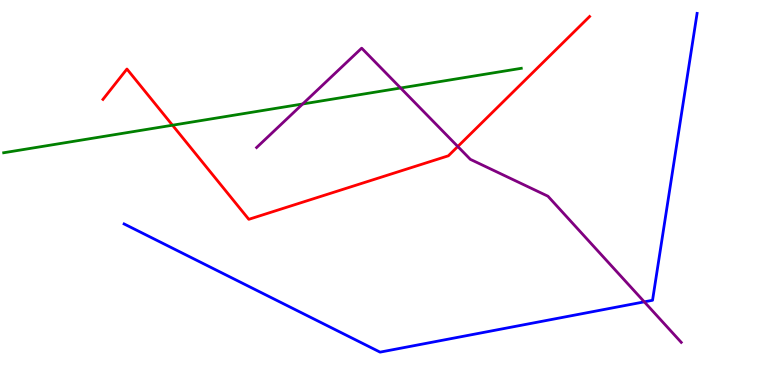[{'lines': ['blue', 'red'], 'intersections': []}, {'lines': ['green', 'red'], 'intersections': [{'x': 2.23, 'y': 6.75}]}, {'lines': ['purple', 'red'], 'intersections': [{'x': 5.91, 'y': 6.19}]}, {'lines': ['blue', 'green'], 'intersections': []}, {'lines': ['blue', 'purple'], 'intersections': [{'x': 8.31, 'y': 2.16}]}, {'lines': ['green', 'purple'], 'intersections': [{'x': 3.91, 'y': 7.3}, {'x': 5.17, 'y': 7.71}]}]